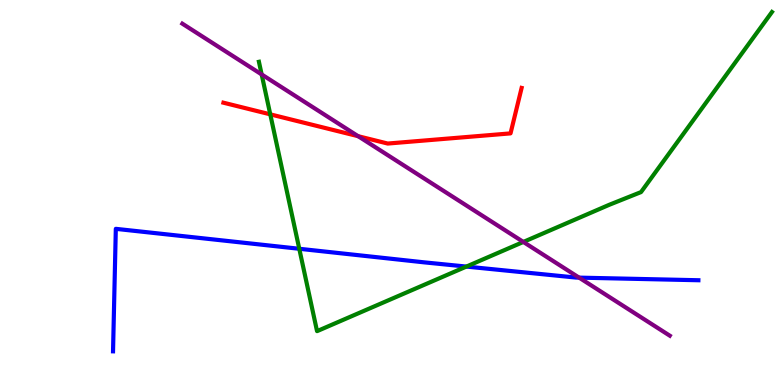[{'lines': ['blue', 'red'], 'intersections': []}, {'lines': ['green', 'red'], 'intersections': [{'x': 3.49, 'y': 7.03}]}, {'lines': ['purple', 'red'], 'intersections': [{'x': 4.62, 'y': 6.46}]}, {'lines': ['blue', 'green'], 'intersections': [{'x': 3.86, 'y': 3.54}, {'x': 6.02, 'y': 3.08}]}, {'lines': ['blue', 'purple'], 'intersections': [{'x': 7.47, 'y': 2.79}]}, {'lines': ['green', 'purple'], 'intersections': [{'x': 3.38, 'y': 8.07}, {'x': 6.75, 'y': 3.72}]}]